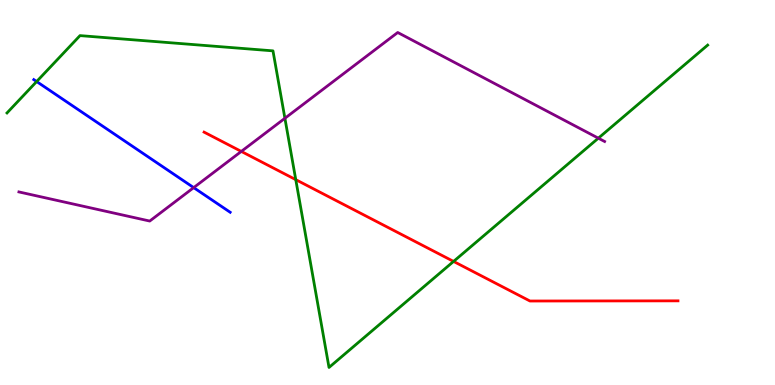[{'lines': ['blue', 'red'], 'intersections': []}, {'lines': ['green', 'red'], 'intersections': [{'x': 3.82, 'y': 5.33}, {'x': 5.85, 'y': 3.21}]}, {'lines': ['purple', 'red'], 'intersections': [{'x': 3.11, 'y': 6.07}]}, {'lines': ['blue', 'green'], 'intersections': [{'x': 0.473, 'y': 7.88}]}, {'lines': ['blue', 'purple'], 'intersections': [{'x': 2.5, 'y': 5.13}]}, {'lines': ['green', 'purple'], 'intersections': [{'x': 3.68, 'y': 6.93}, {'x': 7.72, 'y': 6.41}]}]